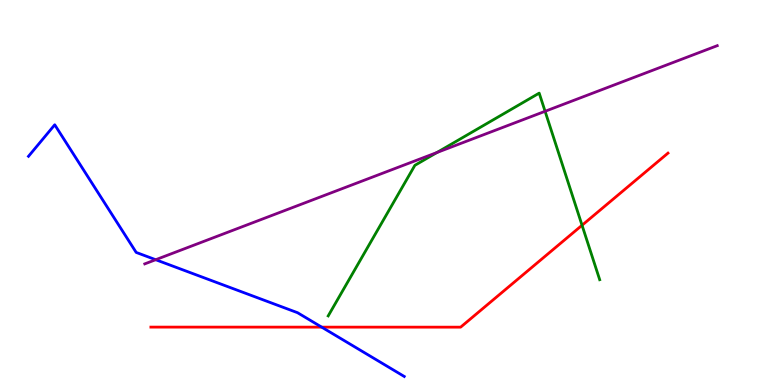[{'lines': ['blue', 'red'], 'intersections': [{'x': 4.15, 'y': 1.5}]}, {'lines': ['green', 'red'], 'intersections': [{'x': 7.51, 'y': 4.15}]}, {'lines': ['purple', 'red'], 'intersections': []}, {'lines': ['blue', 'green'], 'intersections': []}, {'lines': ['blue', 'purple'], 'intersections': [{'x': 2.01, 'y': 3.25}]}, {'lines': ['green', 'purple'], 'intersections': [{'x': 5.64, 'y': 6.04}, {'x': 7.03, 'y': 7.11}]}]